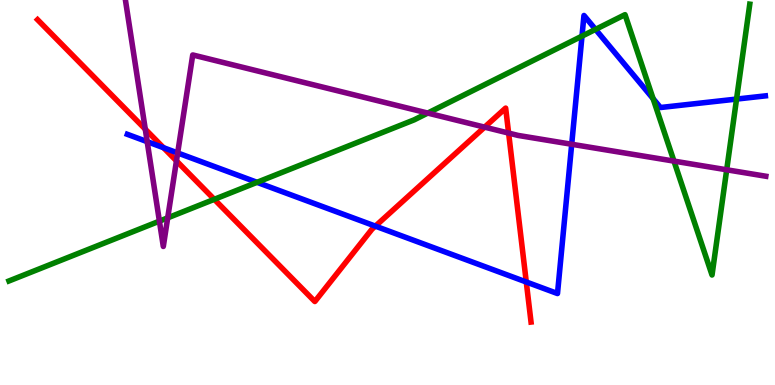[{'lines': ['blue', 'red'], 'intersections': [{'x': 2.11, 'y': 6.16}, {'x': 4.84, 'y': 4.13}, {'x': 6.79, 'y': 2.68}]}, {'lines': ['green', 'red'], 'intersections': [{'x': 2.76, 'y': 4.82}]}, {'lines': ['purple', 'red'], 'intersections': [{'x': 1.87, 'y': 6.64}, {'x': 2.28, 'y': 5.82}, {'x': 6.25, 'y': 6.7}, {'x': 6.56, 'y': 6.54}]}, {'lines': ['blue', 'green'], 'intersections': [{'x': 3.32, 'y': 5.26}, {'x': 7.51, 'y': 9.06}, {'x': 7.68, 'y': 9.24}, {'x': 8.43, 'y': 7.44}, {'x': 9.5, 'y': 7.43}]}, {'lines': ['blue', 'purple'], 'intersections': [{'x': 1.9, 'y': 6.32}, {'x': 2.29, 'y': 6.03}, {'x': 7.38, 'y': 6.25}]}, {'lines': ['green', 'purple'], 'intersections': [{'x': 2.06, 'y': 4.26}, {'x': 2.16, 'y': 4.34}, {'x': 5.52, 'y': 7.06}, {'x': 8.7, 'y': 5.82}, {'x': 9.38, 'y': 5.59}]}]